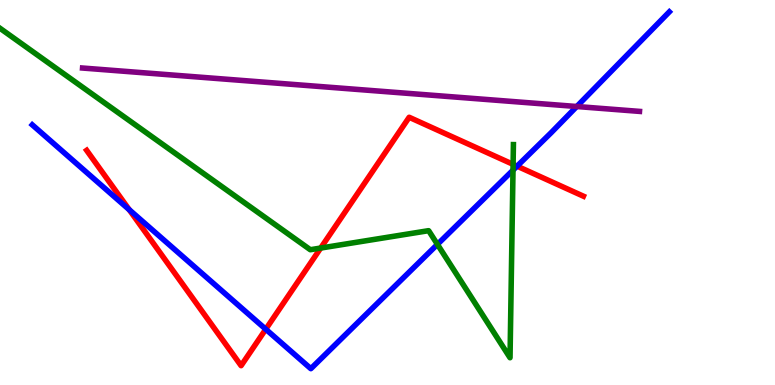[{'lines': ['blue', 'red'], 'intersections': [{'x': 1.67, 'y': 4.55}, {'x': 3.43, 'y': 1.45}, {'x': 6.67, 'y': 5.68}]}, {'lines': ['green', 'red'], 'intersections': [{'x': 4.14, 'y': 3.56}, {'x': 6.62, 'y': 5.73}]}, {'lines': ['purple', 'red'], 'intersections': []}, {'lines': ['blue', 'green'], 'intersections': [{'x': 5.64, 'y': 3.65}, {'x': 6.62, 'y': 5.58}]}, {'lines': ['blue', 'purple'], 'intersections': [{'x': 7.44, 'y': 7.23}]}, {'lines': ['green', 'purple'], 'intersections': []}]